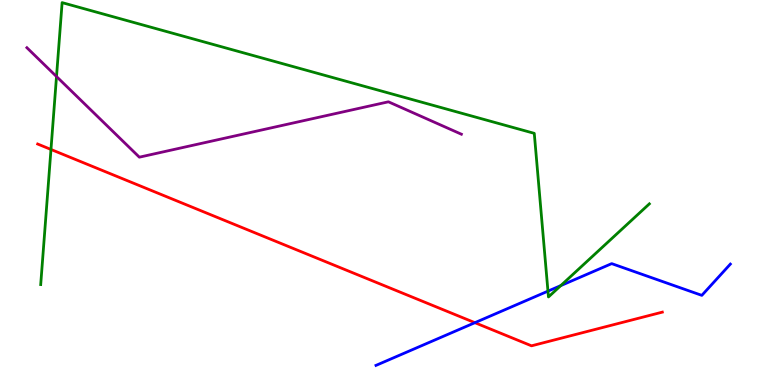[{'lines': ['blue', 'red'], 'intersections': [{'x': 6.13, 'y': 1.62}]}, {'lines': ['green', 'red'], 'intersections': [{'x': 0.658, 'y': 6.12}]}, {'lines': ['purple', 'red'], 'intersections': []}, {'lines': ['blue', 'green'], 'intersections': [{'x': 7.07, 'y': 2.44}, {'x': 7.24, 'y': 2.58}]}, {'lines': ['blue', 'purple'], 'intersections': []}, {'lines': ['green', 'purple'], 'intersections': [{'x': 0.729, 'y': 8.01}]}]